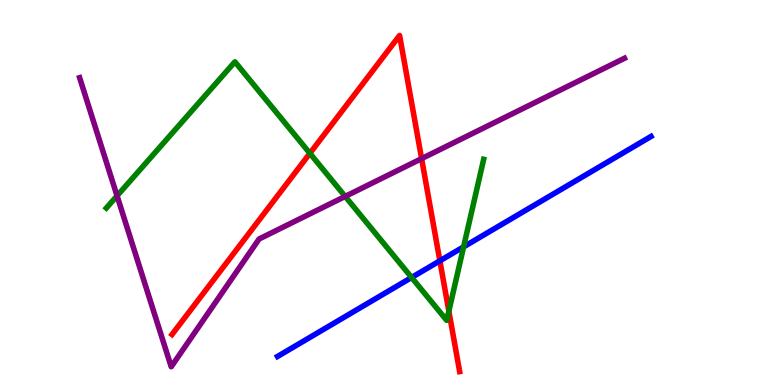[{'lines': ['blue', 'red'], 'intersections': [{'x': 5.68, 'y': 3.23}]}, {'lines': ['green', 'red'], 'intersections': [{'x': 4.0, 'y': 6.02}, {'x': 5.79, 'y': 1.92}]}, {'lines': ['purple', 'red'], 'intersections': [{'x': 5.44, 'y': 5.88}]}, {'lines': ['blue', 'green'], 'intersections': [{'x': 5.31, 'y': 2.79}, {'x': 5.98, 'y': 3.59}]}, {'lines': ['blue', 'purple'], 'intersections': []}, {'lines': ['green', 'purple'], 'intersections': [{'x': 1.51, 'y': 4.91}, {'x': 4.45, 'y': 4.9}]}]